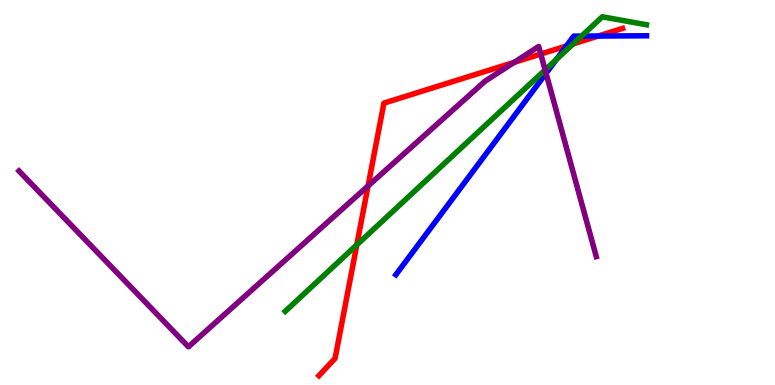[{'lines': ['blue', 'red'], 'intersections': [{'x': 7.31, 'y': 8.81}, {'x': 7.72, 'y': 9.06}]}, {'lines': ['green', 'red'], 'intersections': [{'x': 4.6, 'y': 3.64}, {'x': 7.4, 'y': 8.86}]}, {'lines': ['purple', 'red'], 'intersections': [{'x': 4.75, 'y': 5.17}, {'x': 6.63, 'y': 8.38}, {'x': 6.98, 'y': 8.6}]}, {'lines': ['blue', 'green'], 'intersections': [{'x': 7.18, 'y': 8.45}, {'x': 7.5, 'y': 9.06}]}, {'lines': ['blue', 'purple'], 'intersections': [{'x': 7.05, 'y': 8.1}]}, {'lines': ['green', 'purple'], 'intersections': [{'x': 7.03, 'y': 8.18}]}]